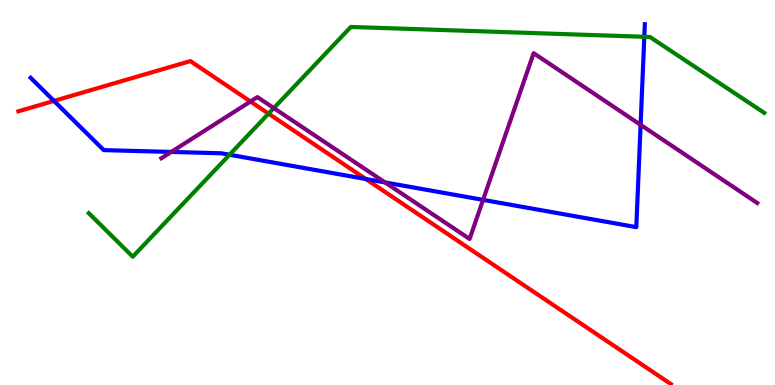[{'lines': ['blue', 'red'], 'intersections': [{'x': 0.697, 'y': 7.38}, {'x': 4.72, 'y': 5.35}]}, {'lines': ['green', 'red'], 'intersections': [{'x': 3.47, 'y': 7.05}]}, {'lines': ['purple', 'red'], 'intersections': [{'x': 3.23, 'y': 7.36}]}, {'lines': ['blue', 'green'], 'intersections': [{'x': 2.96, 'y': 5.98}, {'x': 8.31, 'y': 9.04}]}, {'lines': ['blue', 'purple'], 'intersections': [{'x': 2.21, 'y': 6.05}, {'x': 4.97, 'y': 5.26}, {'x': 6.23, 'y': 4.81}, {'x': 8.27, 'y': 6.76}]}, {'lines': ['green', 'purple'], 'intersections': [{'x': 3.53, 'y': 7.19}]}]